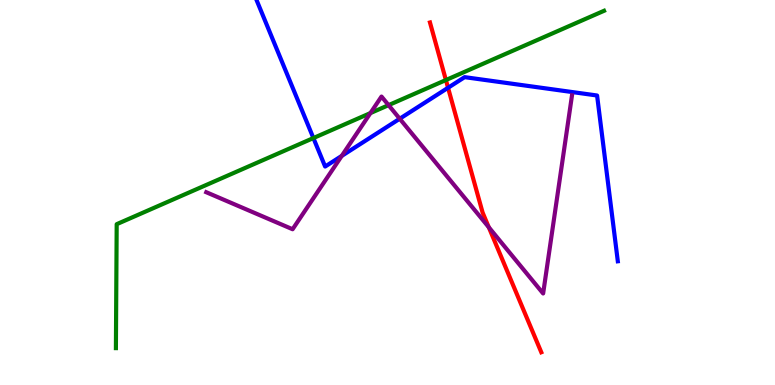[{'lines': ['blue', 'red'], 'intersections': [{'x': 5.78, 'y': 7.72}]}, {'lines': ['green', 'red'], 'intersections': [{'x': 5.75, 'y': 7.92}]}, {'lines': ['purple', 'red'], 'intersections': [{'x': 6.31, 'y': 4.1}]}, {'lines': ['blue', 'green'], 'intersections': [{'x': 4.04, 'y': 6.41}]}, {'lines': ['blue', 'purple'], 'intersections': [{'x': 4.41, 'y': 5.95}, {'x': 5.16, 'y': 6.92}]}, {'lines': ['green', 'purple'], 'intersections': [{'x': 4.78, 'y': 7.06}, {'x': 5.01, 'y': 7.27}]}]